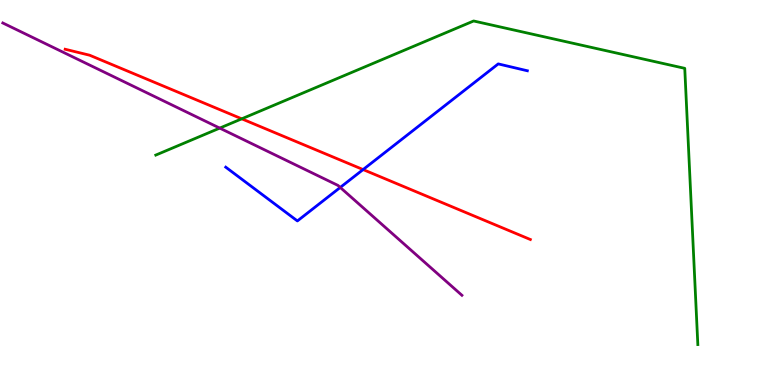[{'lines': ['blue', 'red'], 'intersections': [{'x': 4.69, 'y': 5.6}]}, {'lines': ['green', 'red'], 'intersections': [{'x': 3.12, 'y': 6.91}]}, {'lines': ['purple', 'red'], 'intersections': []}, {'lines': ['blue', 'green'], 'intersections': []}, {'lines': ['blue', 'purple'], 'intersections': [{'x': 4.39, 'y': 5.13}]}, {'lines': ['green', 'purple'], 'intersections': [{'x': 2.84, 'y': 6.67}]}]